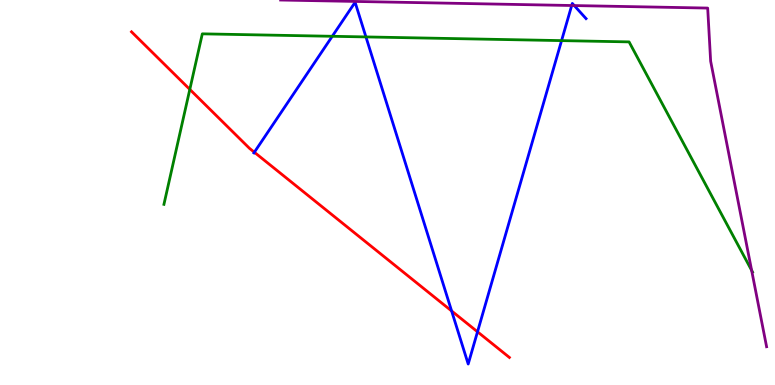[{'lines': ['blue', 'red'], 'intersections': [{'x': 3.28, 'y': 6.05}, {'x': 5.83, 'y': 1.92}, {'x': 6.16, 'y': 1.38}]}, {'lines': ['green', 'red'], 'intersections': [{'x': 2.45, 'y': 7.68}]}, {'lines': ['purple', 'red'], 'intersections': []}, {'lines': ['blue', 'green'], 'intersections': [{'x': 4.29, 'y': 9.06}, {'x': 4.72, 'y': 9.04}, {'x': 7.25, 'y': 8.95}]}, {'lines': ['blue', 'purple'], 'intersections': [{'x': 7.38, 'y': 9.86}, {'x': 7.41, 'y': 9.86}]}, {'lines': ['green', 'purple'], 'intersections': [{'x': 9.7, 'y': 2.98}]}]